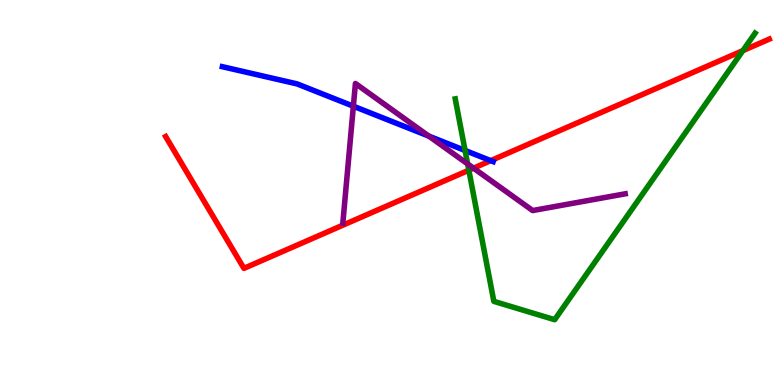[{'lines': ['blue', 'red'], 'intersections': [{'x': 6.33, 'y': 5.83}]}, {'lines': ['green', 'red'], 'intersections': [{'x': 6.05, 'y': 5.58}, {'x': 9.59, 'y': 8.68}]}, {'lines': ['purple', 'red'], 'intersections': [{'x': 6.11, 'y': 5.63}]}, {'lines': ['blue', 'green'], 'intersections': [{'x': 6.0, 'y': 6.09}]}, {'lines': ['blue', 'purple'], 'intersections': [{'x': 4.56, 'y': 7.24}, {'x': 5.53, 'y': 6.46}]}, {'lines': ['green', 'purple'], 'intersections': [{'x': 6.03, 'y': 5.74}]}]